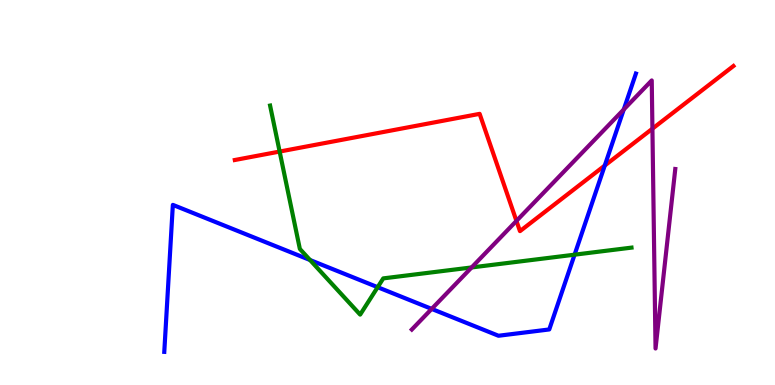[{'lines': ['blue', 'red'], 'intersections': [{'x': 7.8, 'y': 5.7}]}, {'lines': ['green', 'red'], 'intersections': [{'x': 3.61, 'y': 6.06}]}, {'lines': ['purple', 'red'], 'intersections': [{'x': 6.66, 'y': 4.26}, {'x': 8.42, 'y': 6.66}]}, {'lines': ['blue', 'green'], 'intersections': [{'x': 4.0, 'y': 3.25}, {'x': 4.87, 'y': 2.54}, {'x': 7.41, 'y': 3.38}]}, {'lines': ['blue', 'purple'], 'intersections': [{'x': 5.57, 'y': 1.98}, {'x': 8.05, 'y': 7.16}]}, {'lines': ['green', 'purple'], 'intersections': [{'x': 6.09, 'y': 3.05}]}]